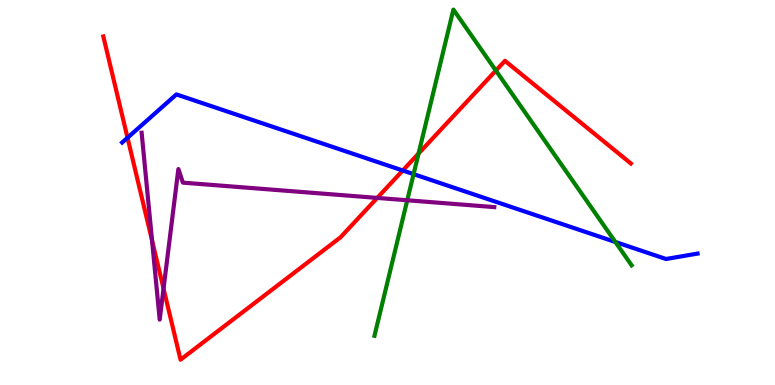[{'lines': ['blue', 'red'], 'intersections': [{'x': 1.65, 'y': 6.42}, {'x': 5.2, 'y': 5.57}]}, {'lines': ['green', 'red'], 'intersections': [{'x': 5.4, 'y': 6.01}, {'x': 6.4, 'y': 8.17}]}, {'lines': ['purple', 'red'], 'intersections': [{'x': 1.96, 'y': 3.76}, {'x': 2.11, 'y': 2.5}, {'x': 4.87, 'y': 4.86}]}, {'lines': ['blue', 'green'], 'intersections': [{'x': 5.34, 'y': 5.48}, {'x': 7.94, 'y': 3.72}]}, {'lines': ['blue', 'purple'], 'intersections': []}, {'lines': ['green', 'purple'], 'intersections': [{'x': 5.25, 'y': 4.8}]}]